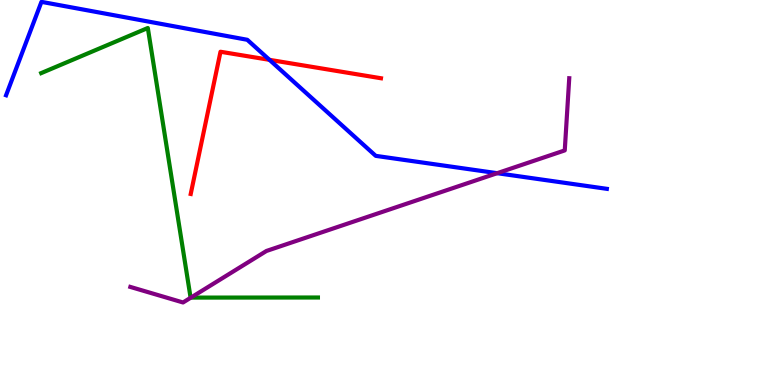[{'lines': ['blue', 'red'], 'intersections': [{'x': 3.48, 'y': 8.45}]}, {'lines': ['green', 'red'], 'intersections': []}, {'lines': ['purple', 'red'], 'intersections': []}, {'lines': ['blue', 'green'], 'intersections': []}, {'lines': ['blue', 'purple'], 'intersections': [{'x': 6.42, 'y': 5.5}]}, {'lines': ['green', 'purple'], 'intersections': [{'x': 2.46, 'y': 2.27}]}]